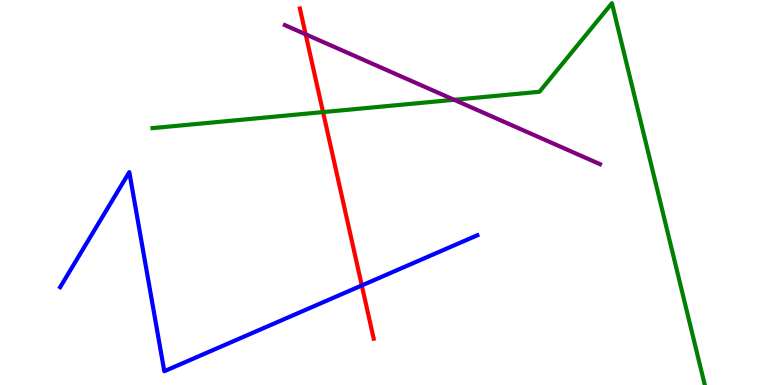[{'lines': ['blue', 'red'], 'intersections': [{'x': 4.67, 'y': 2.59}]}, {'lines': ['green', 'red'], 'intersections': [{'x': 4.17, 'y': 7.09}]}, {'lines': ['purple', 'red'], 'intersections': [{'x': 3.94, 'y': 9.11}]}, {'lines': ['blue', 'green'], 'intersections': []}, {'lines': ['blue', 'purple'], 'intersections': []}, {'lines': ['green', 'purple'], 'intersections': [{'x': 5.86, 'y': 7.41}]}]